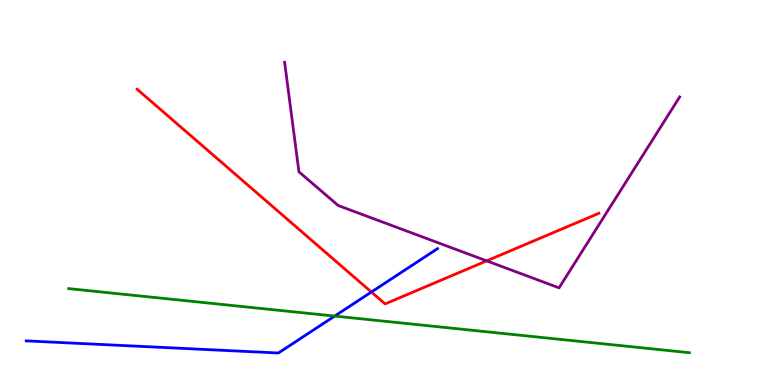[{'lines': ['blue', 'red'], 'intersections': [{'x': 4.79, 'y': 2.41}]}, {'lines': ['green', 'red'], 'intersections': []}, {'lines': ['purple', 'red'], 'intersections': [{'x': 6.28, 'y': 3.22}]}, {'lines': ['blue', 'green'], 'intersections': [{'x': 4.32, 'y': 1.79}]}, {'lines': ['blue', 'purple'], 'intersections': []}, {'lines': ['green', 'purple'], 'intersections': []}]